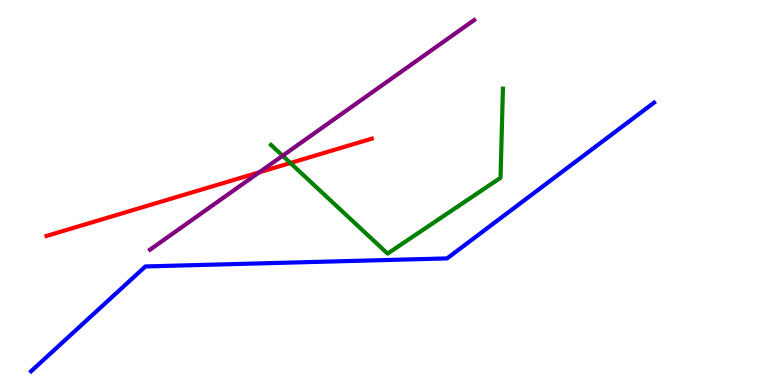[{'lines': ['blue', 'red'], 'intersections': []}, {'lines': ['green', 'red'], 'intersections': [{'x': 3.75, 'y': 5.77}]}, {'lines': ['purple', 'red'], 'intersections': [{'x': 3.34, 'y': 5.52}]}, {'lines': ['blue', 'green'], 'intersections': []}, {'lines': ['blue', 'purple'], 'intersections': []}, {'lines': ['green', 'purple'], 'intersections': [{'x': 3.65, 'y': 5.95}]}]